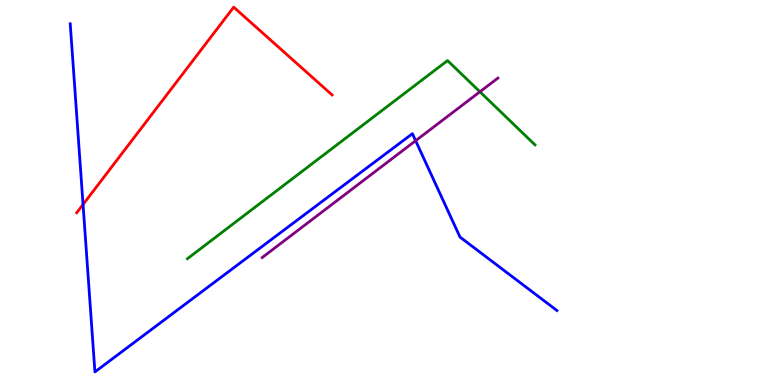[{'lines': ['blue', 'red'], 'intersections': [{'x': 1.07, 'y': 4.69}]}, {'lines': ['green', 'red'], 'intersections': []}, {'lines': ['purple', 'red'], 'intersections': []}, {'lines': ['blue', 'green'], 'intersections': []}, {'lines': ['blue', 'purple'], 'intersections': [{'x': 5.36, 'y': 6.35}]}, {'lines': ['green', 'purple'], 'intersections': [{'x': 6.19, 'y': 7.62}]}]